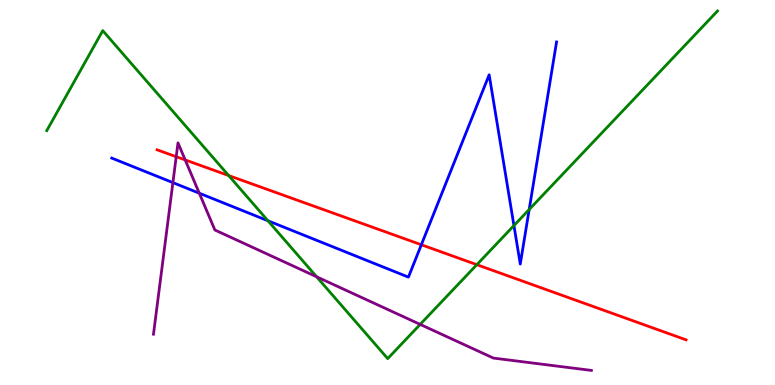[{'lines': ['blue', 'red'], 'intersections': [{'x': 5.44, 'y': 3.64}]}, {'lines': ['green', 'red'], 'intersections': [{'x': 2.95, 'y': 5.44}, {'x': 6.15, 'y': 3.13}]}, {'lines': ['purple', 'red'], 'intersections': [{'x': 2.27, 'y': 5.93}, {'x': 2.39, 'y': 5.85}]}, {'lines': ['blue', 'green'], 'intersections': [{'x': 3.46, 'y': 4.27}, {'x': 6.63, 'y': 4.14}, {'x': 6.83, 'y': 4.56}]}, {'lines': ['blue', 'purple'], 'intersections': [{'x': 2.23, 'y': 5.26}, {'x': 2.57, 'y': 4.98}]}, {'lines': ['green', 'purple'], 'intersections': [{'x': 4.09, 'y': 2.81}, {'x': 5.42, 'y': 1.57}]}]